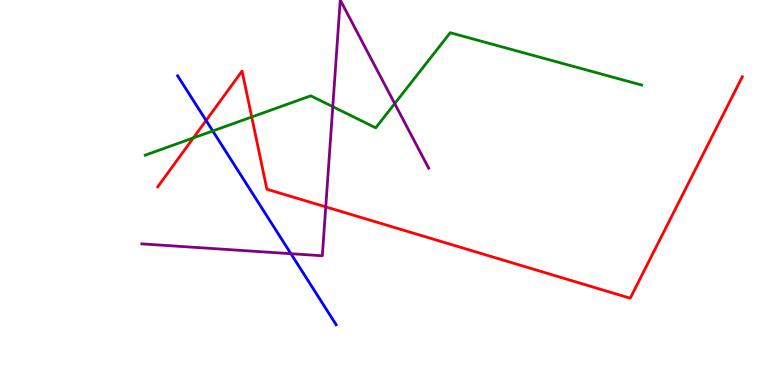[{'lines': ['blue', 'red'], 'intersections': [{'x': 2.66, 'y': 6.87}]}, {'lines': ['green', 'red'], 'intersections': [{'x': 2.5, 'y': 6.42}, {'x': 3.25, 'y': 6.96}]}, {'lines': ['purple', 'red'], 'intersections': [{'x': 4.2, 'y': 4.63}]}, {'lines': ['blue', 'green'], 'intersections': [{'x': 2.75, 'y': 6.6}]}, {'lines': ['blue', 'purple'], 'intersections': [{'x': 3.75, 'y': 3.41}]}, {'lines': ['green', 'purple'], 'intersections': [{'x': 4.29, 'y': 7.23}, {'x': 5.09, 'y': 7.31}]}]